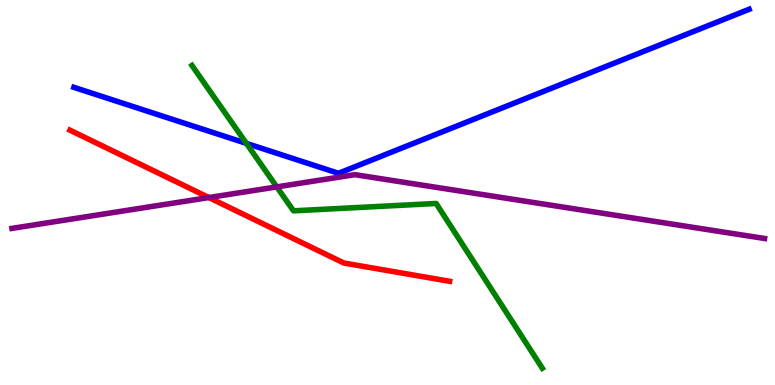[{'lines': ['blue', 'red'], 'intersections': []}, {'lines': ['green', 'red'], 'intersections': []}, {'lines': ['purple', 'red'], 'intersections': [{'x': 2.7, 'y': 4.87}]}, {'lines': ['blue', 'green'], 'intersections': [{'x': 3.18, 'y': 6.28}]}, {'lines': ['blue', 'purple'], 'intersections': []}, {'lines': ['green', 'purple'], 'intersections': [{'x': 3.57, 'y': 5.15}]}]